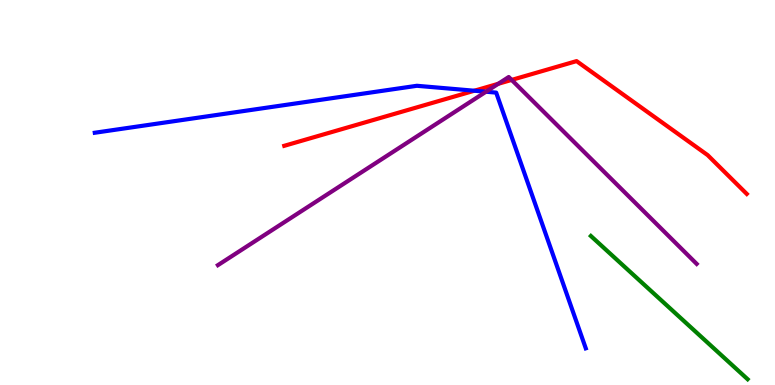[{'lines': ['blue', 'red'], 'intersections': [{'x': 6.12, 'y': 7.64}]}, {'lines': ['green', 'red'], 'intersections': []}, {'lines': ['purple', 'red'], 'intersections': [{'x': 6.43, 'y': 7.82}, {'x': 6.6, 'y': 7.92}]}, {'lines': ['blue', 'green'], 'intersections': []}, {'lines': ['blue', 'purple'], 'intersections': [{'x': 6.27, 'y': 7.62}]}, {'lines': ['green', 'purple'], 'intersections': []}]